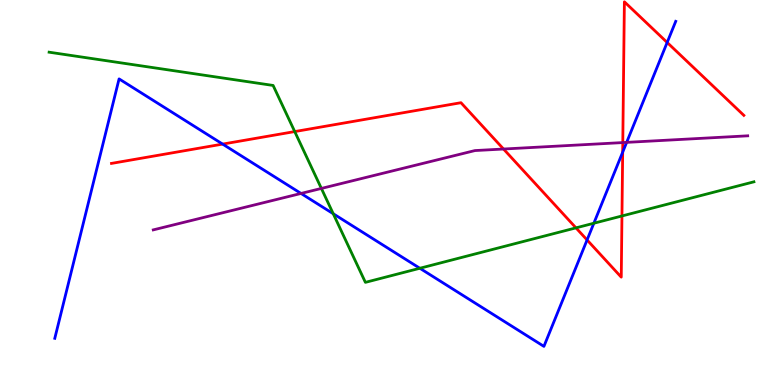[{'lines': ['blue', 'red'], 'intersections': [{'x': 2.87, 'y': 6.26}, {'x': 7.58, 'y': 3.77}, {'x': 8.03, 'y': 6.05}, {'x': 8.61, 'y': 8.9}]}, {'lines': ['green', 'red'], 'intersections': [{'x': 3.8, 'y': 6.58}, {'x': 7.43, 'y': 4.08}, {'x': 8.03, 'y': 4.39}]}, {'lines': ['purple', 'red'], 'intersections': [{'x': 6.5, 'y': 6.13}, {'x': 8.04, 'y': 6.3}]}, {'lines': ['blue', 'green'], 'intersections': [{'x': 4.3, 'y': 4.45}, {'x': 5.42, 'y': 3.03}, {'x': 7.66, 'y': 4.2}]}, {'lines': ['blue', 'purple'], 'intersections': [{'x': 3.88, 'y': 4.98}, {'x': 8.09, 'y': 6.3}]}, {'lines': ['green', 'purple'], 'intersections': [{'x': 4.15, 'y': 5.11}]}]